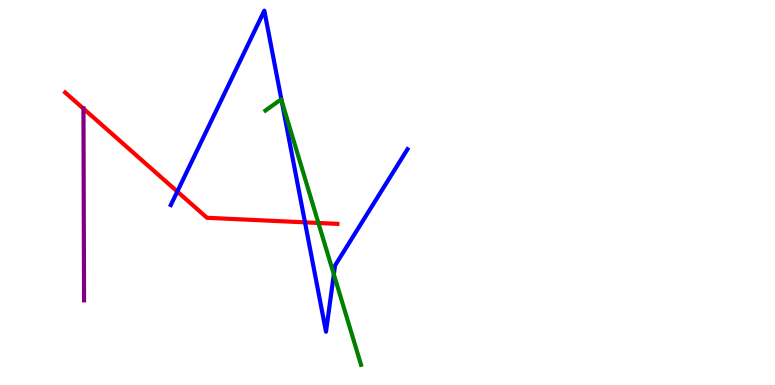[{'lines': ['blue', 'red'], 'intersections': [{'x': 2.29, 'y': 5.02}, {'x': 3.94, 'y': 4.22}]}, {'lines': ['green', 'red'], 'intersections': [{'x': 4.11, 'y': 4.21}]}, {'lines': ['purple', 'red'], 'intersections': [{'x': 1.08, 'y': 7.18}]}, {'lines': ['blue', 'green'], 'intersections': [{'x': 3.63, 'y': 7.39}, {'x': 4.31, 'y': 2.87}]}, {'lines': ['blue', 'purple'], 'intersections': []}, {'lines': ['green', 'purple'], 'intersections': []}]